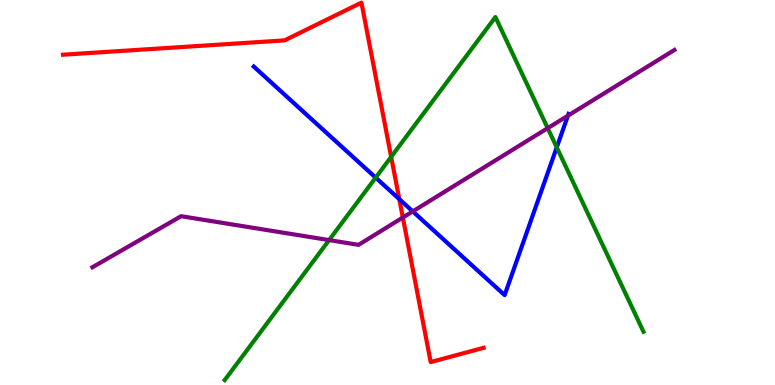[{'lines': ['blue', 'red'], 'intersections': [{'x': 5.15, 'y': 4.83}]}, {'lines': ['green', 'red'], 'intersections': [{'x': 5.05, 'y': 5.93}]}, {'lines': ['purple', 'red'], 'intersections': [{'x': 5.2, 'y': 4.35}]}, {'lines': ['blue', 'green'], 'intersections': [{'x': 4.85, 'y': 5.39}, {'x': 7.18, 'y': 6.17}]}, {'lines': ['blue', 'purple'], 'intersections': [{'x': 5.33, 'y': 4.51}, {'x': 7.33, 'y': 7.0}]}, {'lines': ['green', 'purple'], 'intersections': [{'x': 4.25, 'y': 3.76}, {'x': 7.07, 'y': 6.67}]}]